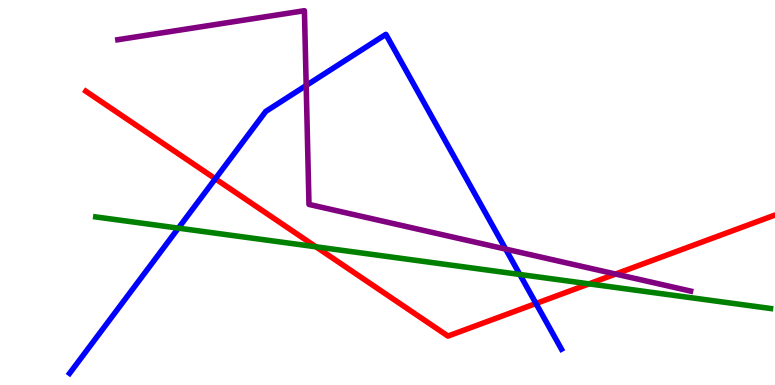[{'lines': ['blue', 'red'], 'intersections': [{'x': 2.78, 'y': 5.36}, {'x': 6.92, 'y': 2.12}]}, {'lines': ['green', 'red'], 'intersections': [{'x': 4.08, 'y': 3.59}, {'x': 7.6, 'y': 2.63}]}, {'lines': ['purple', 'red'], 'intersections': [{'x': 7.94, 'y': 2.88}]}, {'lines': ['blue', 'green'], 'intersections': [{'x': 2.3, 'y': 4.07}, {'x': 6.71, 'y': 2.87}]}, {'lines': ['blue', 'purple'], 'intersections': [{'x': 3.95, 'y': 7.78}, {'x': 6.52, 'y': 3.53}]}, {'lines': ['green', 'purple'], 'intersections': []}]